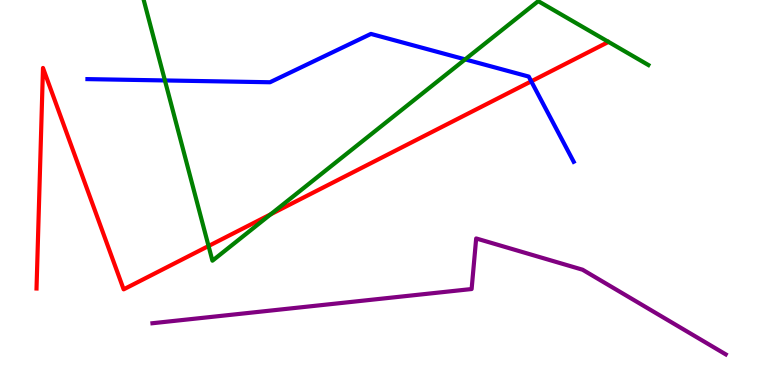[{'lines': ['blue', 'red'], 'intersections': [{'x': 6.85, 'y': 7.89}]}, {'lines': ['green', 'red'], 'intersections': [{'x': 2.69, 'y': 3.61}, {'x': 3.49, 'y': 4.43}]}, {'lines': ['purple', 'red'], 'intersections': []}, {'lines': ['blue', 'green'], 'intersections': [{'x': 2.13, 'y': 7.91}, {'x': 6.0, 'y': 8.46}]}, {'lines': ['blue', 'purple'], 'intersections': []}, {'lines': ['green', 'purple'], 'intersections': []}]